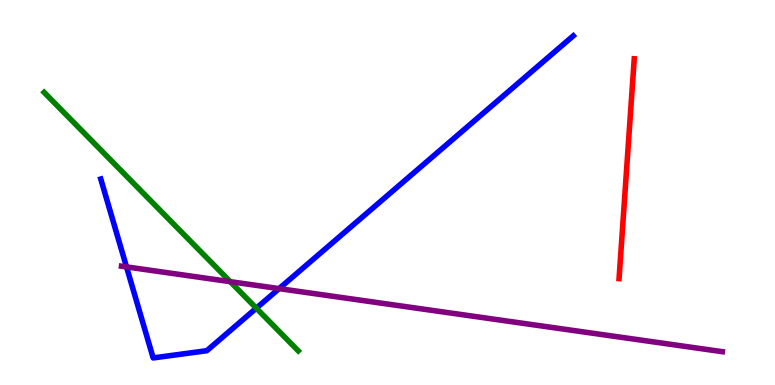[{'lines': ['blue', 'red'], 'intersections': []}, {'lines': ['green', 'red'], 'intersections': []}, {'lines': ['purple', 'red'], 'intersections': []}, {'lines': ['blue', 'green'], 'intersections': [{'x': 3.31, 'y': 2.0}]}, {'lines': ['blue', 'purple'], 'intersections': [{'x': 1.63, 'y': 3.07}, {'x': 3.6, 'y': 2.5}]}, {'lines': ['green', 'purple'], 'intersections': [{'x': 2.97, 'y': 2.68}]}]